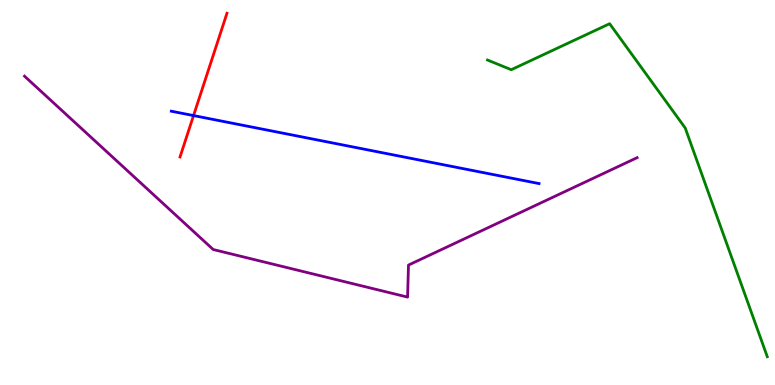[{'lines': ['blue', 'red'], 'intersections': [{'x': 2.5, 'y': 7.0}]}, {'lines': ['green', 'red'], 'intersections': []}, {'lines': ['purple', 'red'], 'intersections': []}, {'lines': ['blue', 'green'], 'intersections': []}, {'lines': ['blue', 'purple'], 'intersections': []}, {'lines': ['green', 'purple'], 'intersections': []}]